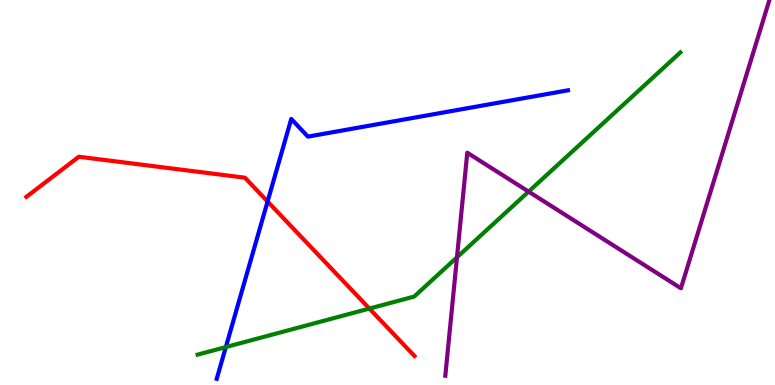[{'lines': ['blue', 'red'], 'intersections': [{'x': 3.45, 'y': 4.77}]}, {'lines': ['green', 'red'], 'intersections': [{'x': 4.77, 'y': 1.99}]}, {'lines': ['purple', 'red'], 'intersections': []}, {'lines': ['blue', 'green'], 'intersections': [{'x': 2.91, 'y': 0.985}]}, {'lines': ['blue', 'purple'], 'intersections': []}, {'lines': ['green', 'purple'], 'intersections': [{'x': 5.9, 'y': 3.32}, {'x': 6.82, 'y': 5.02}]}]